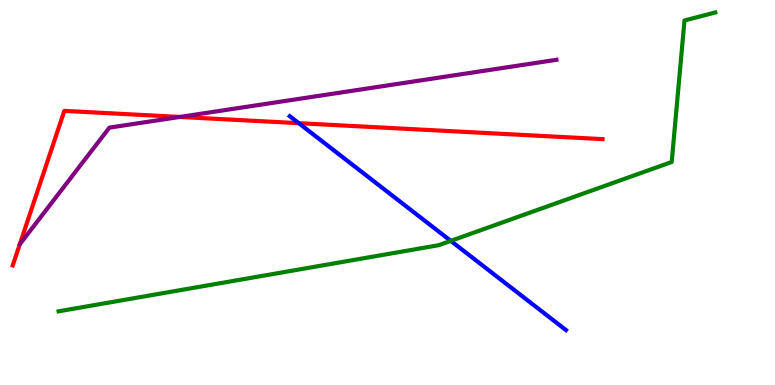[{'lines': ['blue', 'red'], 'intersections': [{'x': 3.86, 'y': 6.8}]}, {'lines': ['green', 'red'], 'intersections': []}, {'lines': ['purple', 'red'], 'intersections': [{'x': 2.32, 'y': 6.96}]}, {'lines': ['blue', 'green'], 'intersections': [{'x': 5.82, 'y': 3.74}]}, {'lines': ['blue', 'purple'], 'intersections': []}, {'lines': ['green', 'purple'], 'intersections': []}]